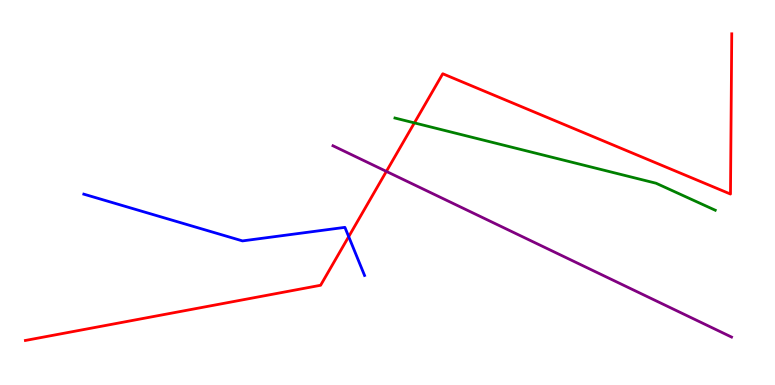[{'lines': ['blue', 'red'], 'intersections': [{'x': 4.5, 'y': 3.85}]}, {'lines': ['green', 'red'], 'intersections': [{'x': 5.35, 'y': 6.81}]}, {'lines': ['purple', 'red'], 'intersections': [{'x': 4.99, 'y': 5.55}]}, {'lines': ['blue', 'green'], 'intersections': []}, {'lines': ['blue', 'purple'], 'intersections': []}, {'lines': ['green', 'purple'], 'intersections': []}]